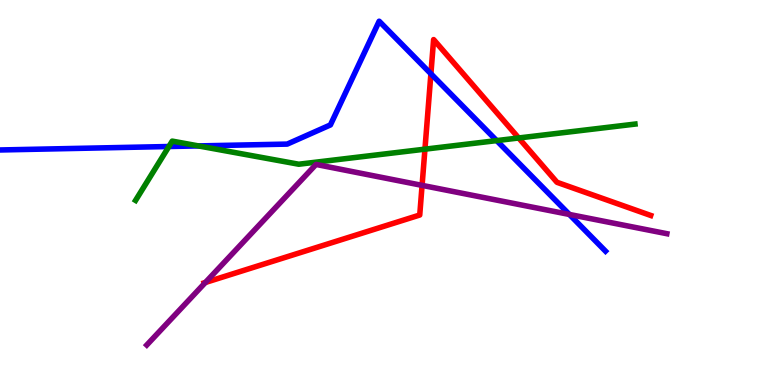[{'lines': ['blue', 'red'], 'intersections': [{'x': 5.56, 'y': 8.08}]}, {'lines': ['green', 'red'], 'intersections': [{'x': 5.48, 'y': 6.13}, {'x': 6.69, 'y': 6.42}]}, {'lines': ['purple', 'red'], 'intersections': [{'x': 2.65, 'y': 2.66}, {'x': 5.45, 'y': 5.19}]}, {'lines': ['blue', 'green'], 'intersections': [{'x': 2.18, 'y': 6.19}, {'x': 2.56, 'y': 6.21}, {'x': 6.41, 'y': 6.35}]}, {'lines': ['blue', 'purple'], 'intersections': [{'x': 7.35, 'y': 4.43}]}, {'lines': ['green', 'purple'], 'intersections': []}]